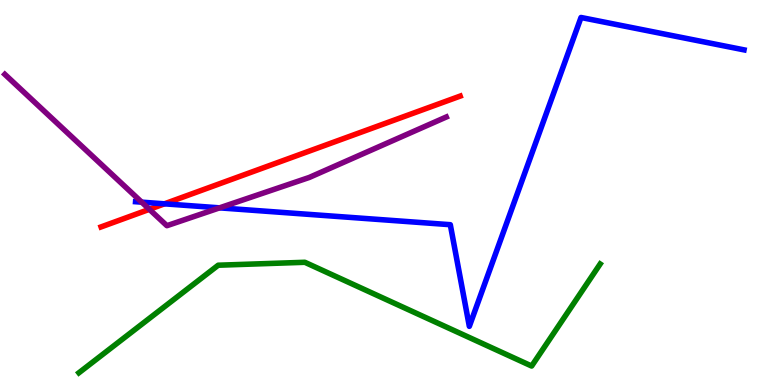[{'lines': ['blue', 'red'], 'intersections': [{'x': 2.12, 'y': 4.71}]}, {'lines': ['green', 'red'], 'intersections': []}, {'lines': ['purple', 'red'], 'intersections': [{'x': 1.93, 'y': 4.56}]}, {'lines': ['blue', 'green'], 'intersections': []}, {'lines': ['blue', 'purple'], 'intersections': [{'x': 1.83, 'y': 4.75}, {'x': 2.83, 'y': 4.6}]}, {'lines': ['green', 'purple'], 'intersections': []}]